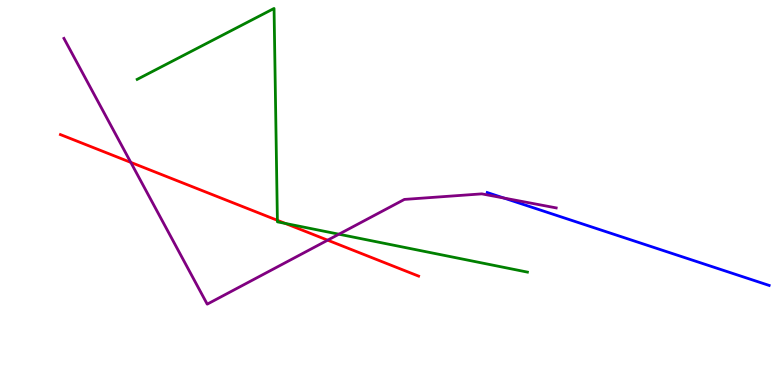[{'lines': ['blue', 'red'], 'intersections': []}, {'lines': ['green', 'red'], 'intersections': [{'x': 3.58, 'y': 4.28}, {'x': 3.68, 'y': 4.2}]}, {'lines': ['purple', 'red'], 'intersections': [{'x': 1.69, 'y': 5.78}, {'x': 4.23, 'y': 3.76}]}, {'lines': ['blue', 'green'], 'intersections': []}, {'lines': ['blue', 'purple'], 'intersections': [{'x': 6.5, 'y': 4.86}]}, {'lines': ['green', 'purple'], 'intersections': [{'x': 4.37, 'y': 3.92}]}]